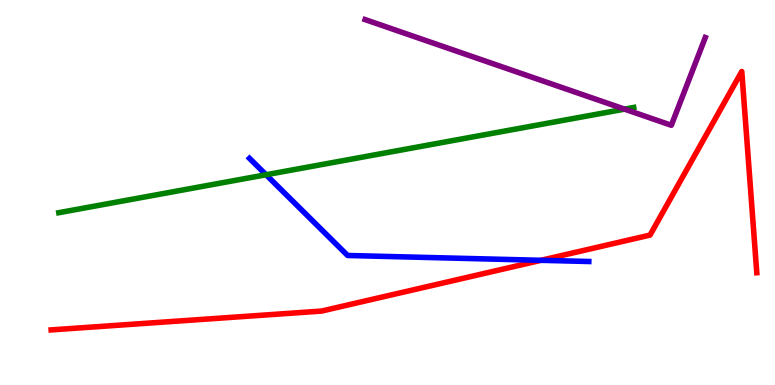[{'lines': ['blue', 'red'], 'intersections': [{'x': 6.98, 'y': 3.24}]}, {'lines': ['green', 'red'], 'intersections': []}, {'lines': ['purple', 'red'], 'intersections': []}, {'lines': ['blue', 'green'], 'intersections': [{'x': 3.43, 'y': 5.46}]}, {'lines': ['blue', 'purple'], 'intersections': []}, {'lines': ['green', 'purple'], 'intersections': [{'x': 8.06, 'y': 7.17}]}]